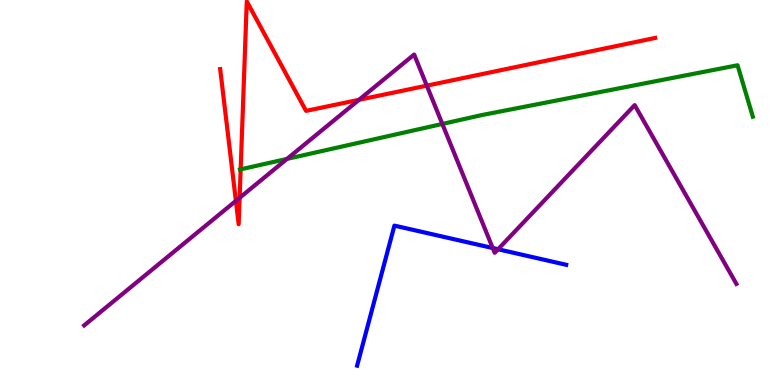[{'lines': ['blue', 'red'], 'intersections': []}, {'lines': ['green', 'red'], 'intersections': [{'x': 3.11, 'y': 5.6}]}, {'lines': ['purple', 'red'], 'intersections': [{'x': 3.04, 'y': 4.78}, {'x': 3.09, 'y': 4.86}, {'x': 4.63, 'y': 7.41}, {'x': 5.51, 'y': 7.78}]}, {'lines': ['blue', 'green'], 'intersections': []}, {'lines': ['blue', 'purple'], 'intersections': [{'x': 6.36, 'y': 3.56}, {'x': 6.43, 'y': 3.53}]}, {'lines': ['green', 'purple'], 'intersections': [{'x': 3.7, 'y': 5.87}, {'x': 5.71, 'y': 6.78}]}]